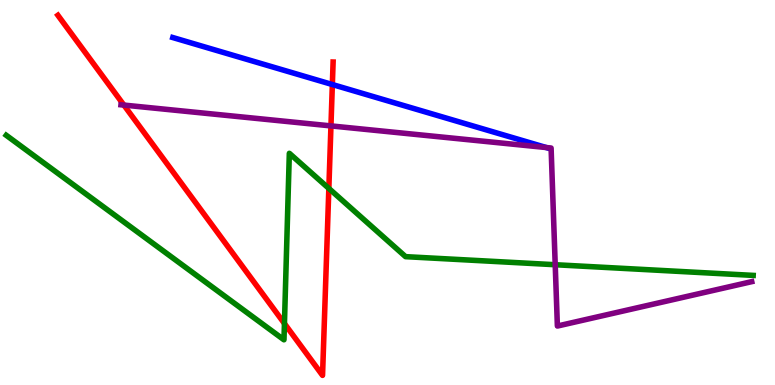[{'lines': ['blue', 'red'], 'intersections': [{'x': 4.29, 'y': 7.8}]}, {'lines': ['green', 'red'], 'intersections': [{'x': 3.67, 'y': 1.6}, {'x': 4.24, 'y': 5.11}]}, {'lines': ['purple', 'red'], 'intersections': [{'x': 1.6, 'y': 7.27}, {'x': 4.27, 'y': 6.73}]}, {'lines': ['blue', 'green'], 'intersections': []}, {'lines': ['blue', 'purple'], 'intersections': [{'x': 7.05, 'y': 6.17}]}, {'lines': ['green', 'purple'], 'intersections': [{'x': 7.16, 'y': 3.12}]}]